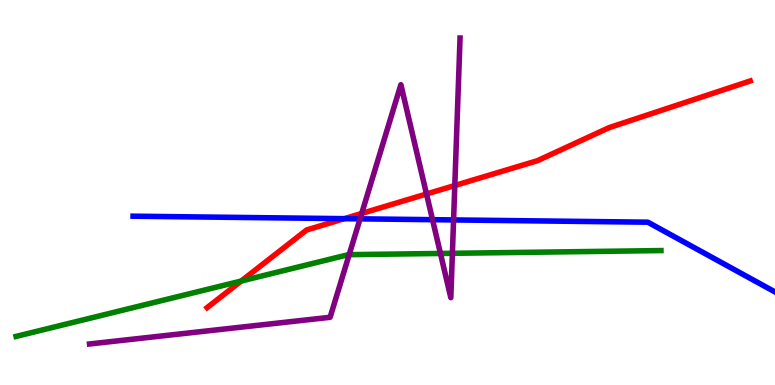[{'lines': ['blue', 'red'], 'intersections': [{'x': 4.44, 'y': 4.32}]}, {'lines': ['green', 'red'], 'intersections': [{'x': 3.11, 'y': 2.7}]}, {'lines': ['purple', 'red'], 'intersections': [{'x': 4.67, 'y': 4.46}, {'x': 5.5, 'y': 4.96}, {'x': 5.87, 'y': 5.18}]}, {'lines': ['blue', 'green'], 'intersections': []}, {'lines': ['blue', 'purple'], 'intersections': [{'x': 4.65, 'y': 4.32}, {'x': 5.58, 'y': 4.29}, {'x': 5.85, 'y': 4.29}]}, {'lines': ['green', 'purple'], 'intersections': [{'x': 4.51, 'y': 3.39}, {'x': 5.68, 'y': 3.42}, {'x': 5.84, 'y': 3.42}]}]